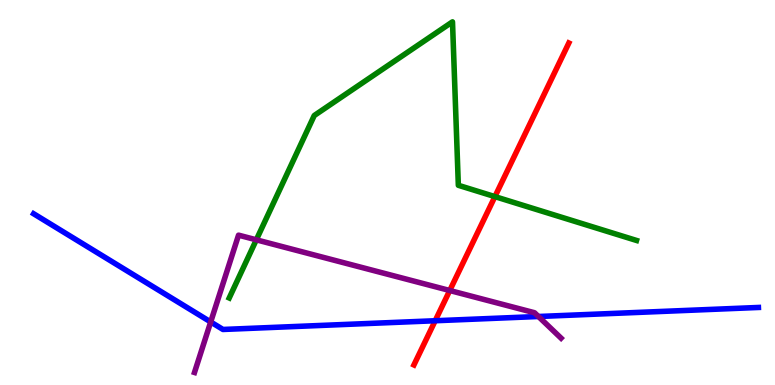[{'lines': ['blue', 'red'], 'intersections': [{'x': 5.62, 'y': 1.67}]}, {'lines': ['green', 'red'], 'intersections': [{'x': 6.39, 'y': 4.89}]}, {'lines': ['purple', 'red'], 'intersections': [{'x': 5.8, 'y': 2.45}]}, {'lines': ['blue', 'green'], 'intersections': []}, {'lines': ['blue', 'purple'], 'intersections': [{'x': 2.72, 'y': 1.64}, {'x': 6.95, 'y': 1.78}]}, {'lines': ['green', 'purple'], 'intersections': [{'x': 3.31, 'y': 3.77}]}]